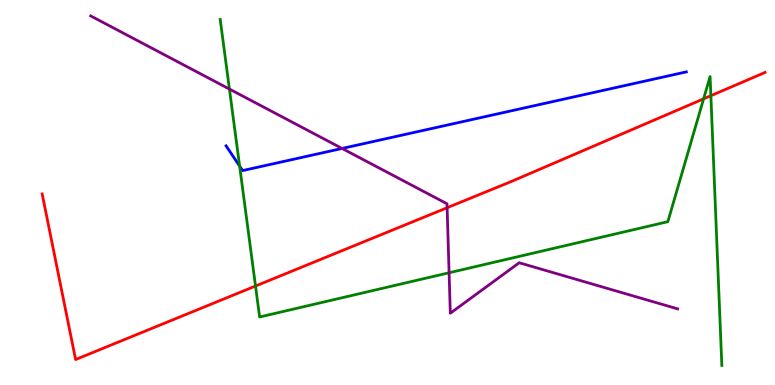[{'lines': ['blue', 'red'], 'intersections': []}, {'lines': ['green', 'red'], 'intersections': [{'x': 3.3, 'y': 2.57}, {'x': 9.08, 'y': 7.43}, {'x': 9.17, 'y': 7.51}]}, {'lines': ['purple', 'red'], 'intersections': [{'x': 5.77, 'y': 4.6}]}, {'lines': ['blue', 'green'], 'intersections': [{'x': 3.09, 'y': 5.69}]}, {'lines': ['blue', 'purple'], 'intersections': [{'x': 4.41, 'y': 6.14}]}, {'lines': ['green', 'purple'], 'intersections': [{'x': 2.96, 'y': 7.69}, {'x': 5.79, 'y': 2.92}]}]